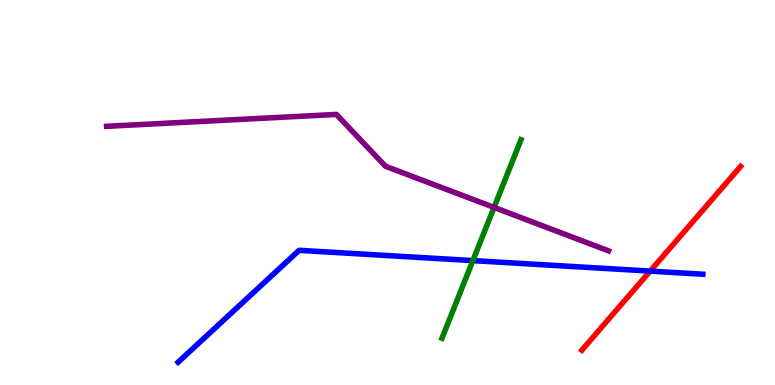[{'lines': ['blue', 'red'], 'intersections': [{'x': 8.39, 'y': 2.96}]}, {'lines': ['green', 'red'], 'intersections': []}, {'lines': ['purple', 'red'], 'intersections': []}, {'lines': ['blue', 'green'], 'intersections': [{'x': 6.1, 'y': 3.23}]}, {'lines': ['blue', 'purple'], 'intersections': []}, {'lines': ['green', 'purple'], 'intersections': [{'x': 6.37, 'y': 4.61}]}]